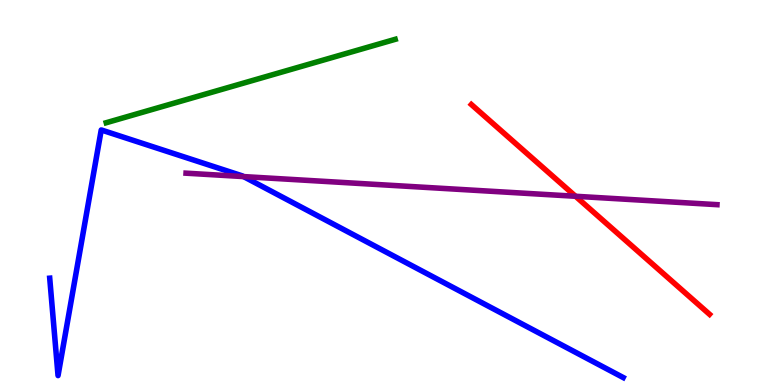[{'lines': ['blue', 'red'], 'intersections': []}, {'lines': ['green', 'red'], 'intersections': []}, {'lines': ['purple', 'red'], 'intersections': [{'x': 7.43, 'y': 4.9}]}, {'lines': ['blue', 'green'], 'intersections': []}, {'lines': ['blue', 'purple'], 'intersections': [{'x': 3.14, 'y': 5.41}]}, {'lines': ['green', 'purple'], 'intersections': []}]